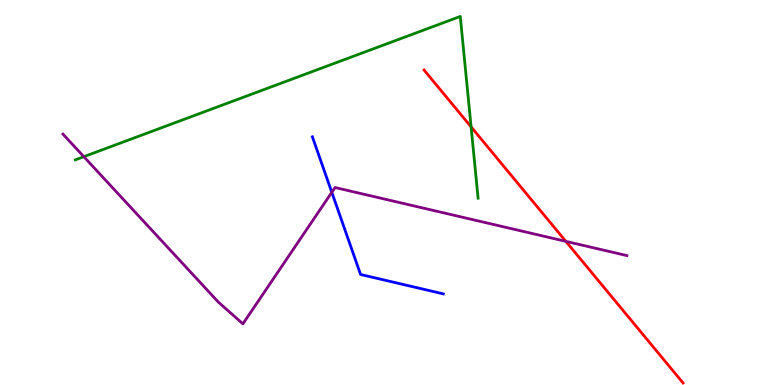[{'lines': ['blue', 'red'], 'intersections': []}, {'lines': ['green', 'red'], 'intersections': [{'x': 6.08, 'y': 6.7}]}, {'lines': ['purple', 'red'], 'intersections': [{'x': 7.3, 'y': 3.73}]}, {'lines': ['blue', 'green'], 'intersections': []}, {'lines': ['blue', 'purple'], 'intersections': [{'x': 4.28, 'y': 5.01}]}, {'lines': ['green', 'purple'], 'intersections': [{'x': 1.08, 'y': 5.93}]}]